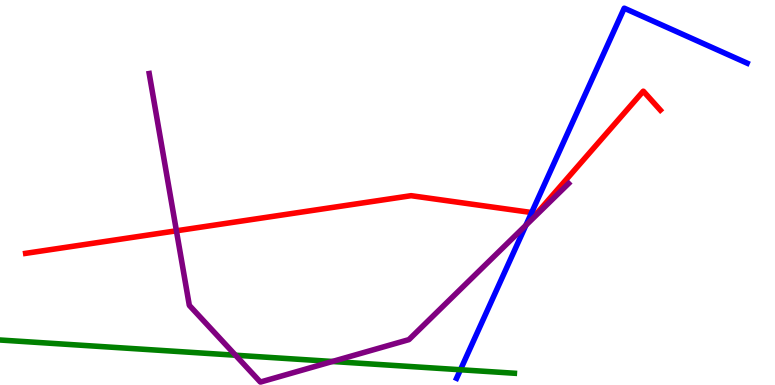[{'lines': ['blue', 'red'], 'intersections': [{'x': 6.86, 'y': 4.48}]}, {'lines': ['green', 'red'], 'intersections': []}, {'lines': ['purple', 'red'], 'intersections': [{'x': 2.28, 'y': 4.01}]}, {'lines': ['blue', 'green'], 'intersections': [{'x': 5.94, 'y': 0.396}]}, {'lines': ['blue', 'purple'], 'intersections': [{'x': 6.79, 'y': 4.15}]}, {'lines': ['green', 'purple'], 'intersections': [{'x': 3.04, 'y': 0.773}, {'x': 4.29, 'y': 0.611}]}]